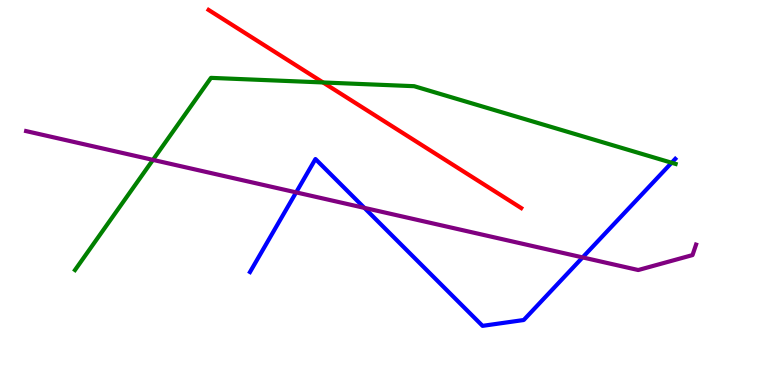[{'lines': ['blue', 'red'], 'intersections': []}, {'lines': ['green', 'red'], 'intersections': [{'x': 4.17, 'y': 7.86}]}, {'lines': ['purple', 'red'], 'intersections': []}, {'lines': ['blue', 'green'], 'intersections': [{'x': 8.67, 'y': 5.77}]}, {'lines': ['blue', 'purple'], 'intersections': [{'x': 3.82, 'y': 5.0}, {'x': 4.7, 'y': 4.6}, {'x': 7.52, 'y': 3.31}]}, {'lines': ['green', 'purple'], 'intersections': [{'x': 1.97, 'y': 5.85}]}]